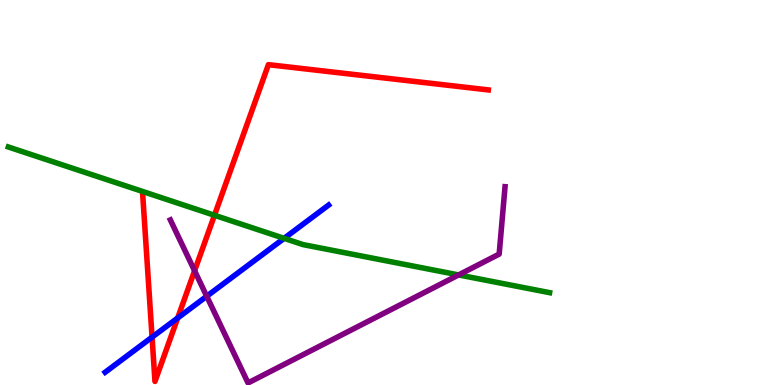[{'lines': ['blue', 'red'], 'intersections': [{'x': 1.96, 'y': 1.24}, {'x': 2.29, 'y': 1.74}]}, {'lines': ['green', 'red'], 'intersections': [{'x': 2.77, 'y': 4.41}]}, {'lines': ['purple', 'red'], 'intersections': [{'x': 2.51, 'y': 2.97}]}, {'lines': ['blue', 'green'], 'intersections': [{'x': 3.67, 'y': 3.81}]}, {'lines': ['blue', 'purple'], 'intersections': [{'x': 2.67, 'y': 2.31}]}, {'lines': ['green', 'purple'], 'intersections': [{'x': 5.92, 'y': 2.86}]}]